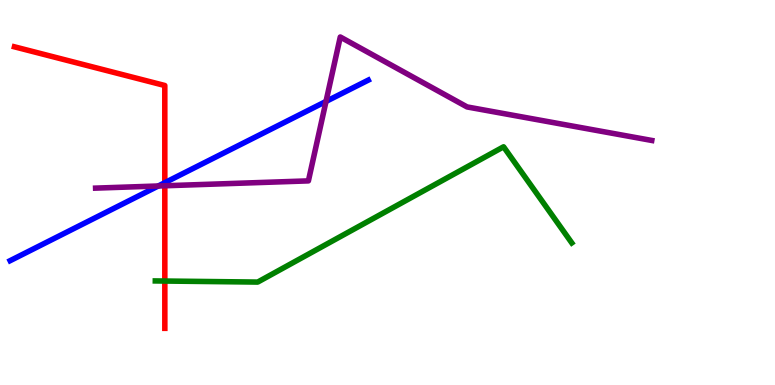[{'lines': ['blue', 'red'], 'intersections': [{'x': 2.13, 'y': 5.25}]}, {'lines': ['green', 'red'], 'intersections': [{'x': 2.13, 'y': 2.7}]}, {'lines': ['purple', 'red'], 'intersections': [{'x': 2.13, 'y': 5.17}]}, {'lines': ['blue', 'green'], 'intersections': []}, {'lines': ['blue', 'purple'], 'intersections': [{'x': 2.04, 'y': 5.17}, {'x': 4.21, 'y': 7.37}]}, {'lines': ['green', 'purple'], 'intersections': []}]